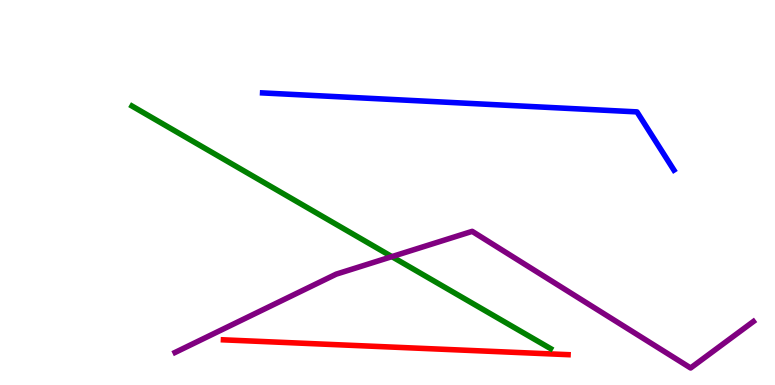[{'lines': ['blue', 'red'], 'intersections': []}, {'lines': ['green', 'red'], 'intersections': []}, {'lines': ['purple', 'red'], 'intersections': []}, {'lines': ['blue', 'green'], 'intersections': []}, {'lines': ['blue', 'purple'], 'intersections': []}, {'lines': ['green', 'purple'], 'intersections': [{'x': 5.06, 'y': 3.33}]}]